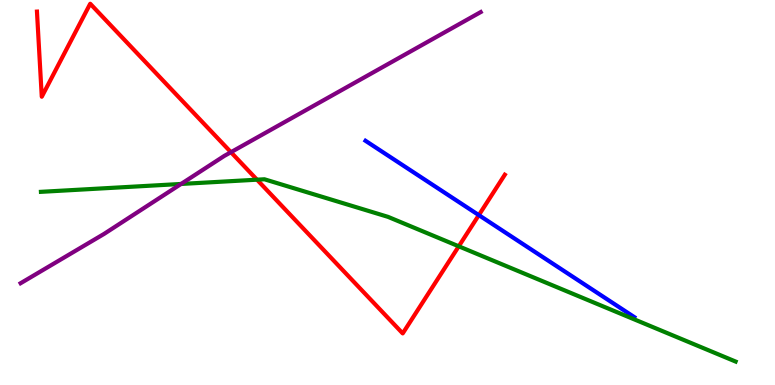[{'lines': ['blue', 'red'], 'intersections': [{'x': 6.18, 'y': 4.41}]}, {'lines': ['green', 'red'], 'intersections': [{'x': 3.32, 'y': 5.33}, {'x': 5.92, 'y': 3.6}]}, {'lines': ['purple', 'red'], 'intersections': [{'x': 2.98, 'y': 6.05}]}, {'lines': ['blue', 'green'], 'intersections': []}, {'lines': ['blue', 'purple'], 'intersections': []}, {'lines': ['green', 'purple'], 'intersections': [{'x': 2.34, 'y': 5.22}]}]